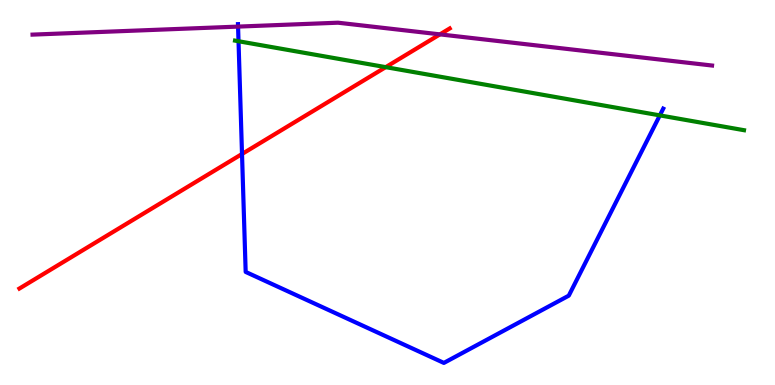[{'lines': ['blue', 'red'], 'intersections': [{'x': 3.12, 'y': 6.0}]}, {'lines': ['green', 'red'], 'intersections': [{'x': 4.98, 'y': 8.26}]}, {'lines': ['purple', 'red'], 'intersections': [{'x': 5.68, 'y': 9.11}]}, {'lines': ['blue', 'green'], 'intersections': [{'x': 3.08, 'y': 8.93}, {'x': 8.51, 'y': 7.0}]}, {'lines': ['blue', 'purple'], 'intersections': [{'x': 3.07, 'y': 9.31}]}, {'lines': ['green', 'purple'], 'intersections': []}]